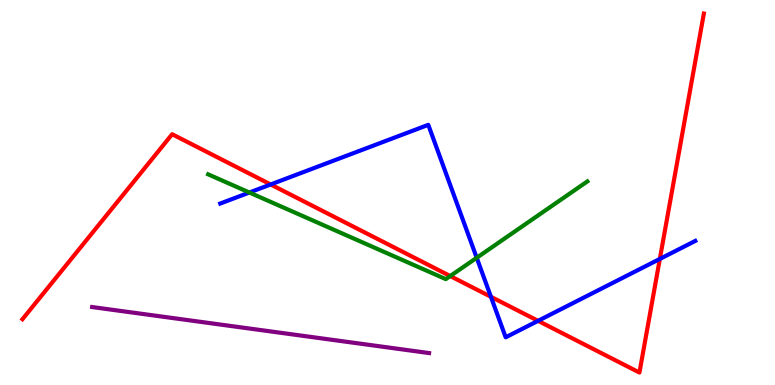[{'lines': ['blue', 'red'], 'intersections': [{'x': 3.49, 'y': 5.21}, {'x': 6.33, 'y': 2.29}, {'x': 6.94, 'y': 1.67}, {'x': 8.51, 'y': 3.27}]}, {'lines': ['green', 'red'], 'intersections': [{'x': 5.81, 'y': 2.83}]}, {'lines': ['purple', 'red'], 'intersections': []}, {'lines': ['blue', 'green'], 'intersections': [{'x': 3.22, 'y': 5.0}, {'x': 6.15, 'y': 3.3}]}, {'lines': ['blue', 'purple'], 'intersections': []}, {'lines': ['green', 'purple'], 'intersections': []}]